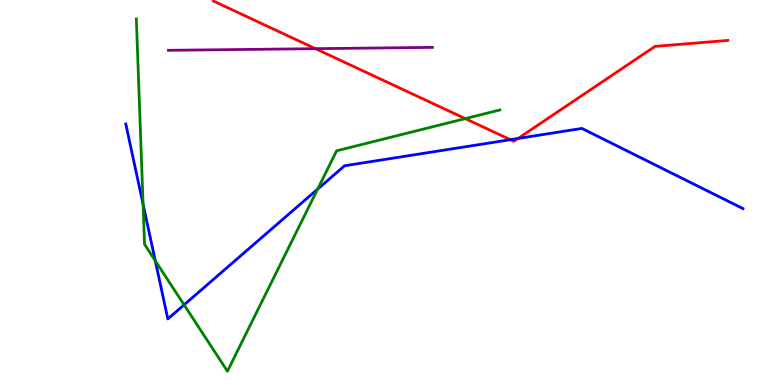[{'lines': ['blue', 'red'], 'intersections': [{'x': 6.59, 'y': 6.37}, {'x': 6.68, 'y': 6.4}]}, {'lines': ['green', 'red'], 'intersections': [{'x': 6.0, 'y': 6.92}]}, {'lines': ['purple', 'red'], 'intersections': [{'x': 4.07, 'y': 8.74}]}, {'lines': ['blue', 'green'], 'intersections': [{'x': 1.85, 'y': 4.7}, {'x': 2.0, 'y': 3.23}, {'x': 2.38, 'y': 2.08}, {'x': 4.1, 'y': 5.09}]}, {'lines': ['blue', 'purple'], 'intersections': []}, {'lines': ['green', 'purple'], 'intersections': []}]